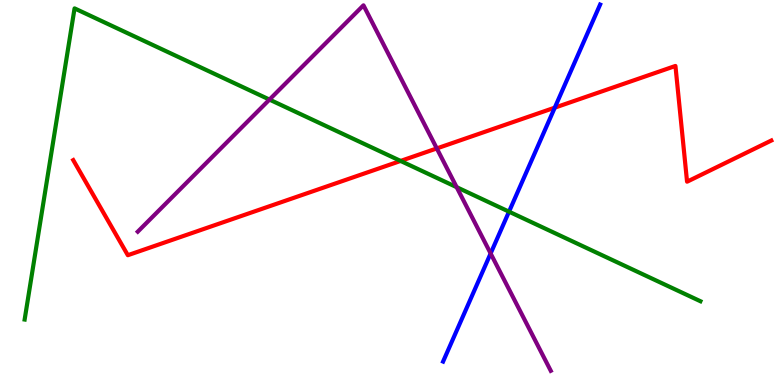[{'lines': ['blue', 'red'], 'intersections': [{'x': 7.16, 'y': 7.2}]}, {'lines': ['green', 'red'], 'intersections': [{'x': 5.17, 'y': 5.82}]}, {'lines': ['purple', 'red'], 'intersections': [{'x': 5.64, 'y': 6.14}]}, {'lines': ['blue', 'green'], 'intersections': [{'x': 6.57, 'y': 4.5}]}, {'lines': ['blue', 'purple'], 'intersections': [{'x': 6.33, 'y': 3.42}]}, {'lines': ['green', 'purple'], 'intersections': [{'x': 3.48, 'y': 7.41}, {'x': 5.89, 'y': 5.14}]}]